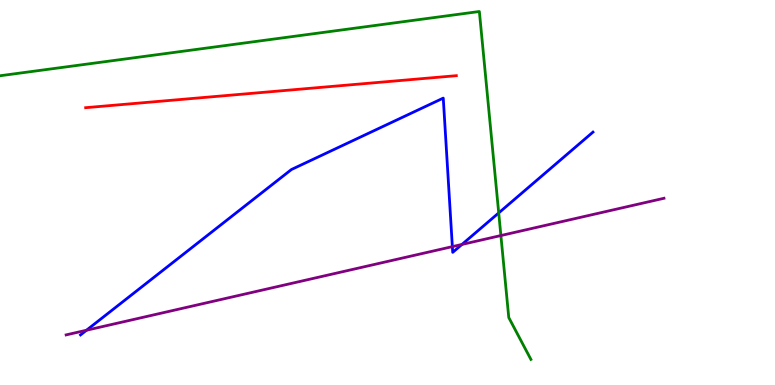[{'lines': ['blue', 'red'], 'intersections': []}, {'lines': ['green', 'red'], 'intersections': []}, {'lines': ['purple', 'red'], 'intersections': []}, {'lines': ['blue', 'green'], 'intersections': [{'x': 6.44, 'y': 4.47}]}, {'lines': ['blue', 'purple'], 'intersections': [{'x': 1.12, 'y': 1.42}, {'x': 5.84, 'y': 3.59}, {'x': 5.96, 'y': 3.65}]}, {'lines': ['green', 'purple'], 'intersections': [{'x': 6.46, 'y': 3.88}]}]